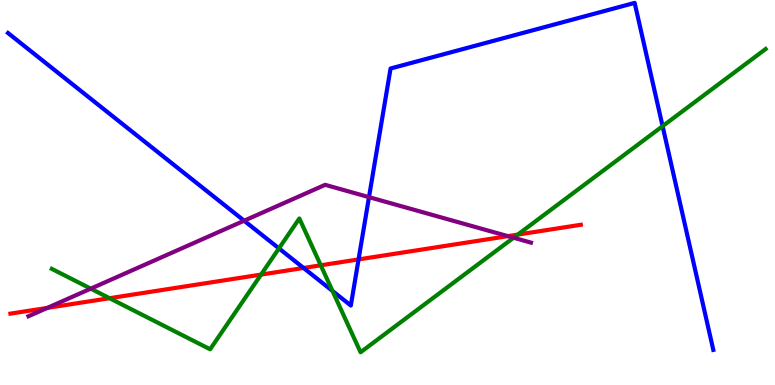[{'lines': ['blue', 'red'], 'intersections': [{'x': 3.92, 'y': 3.04}, {'x': 4.63, 'y': 3.26}]}, {'lines': ['green', 'red'], 'intersections': [{'x': 1.41, 'y': 2.25}, {'x': 3.37, 'y': 2.87}, {'x': 4.14, 'y': 3.11}, {'x': 6.68, 'y': 3.91}]}, {'lines': ['purple', 'red'], 'intersections': [{'x': 0.61, 'y': 2.0}, {'x': 6.55, 'y': 3.87}]}, {'lines': ['blue', 'green'], 'intersections': [{'x': 3.6, 'y': 3.55}, {'x': 4.29, 'y': 2.44}, {'x': 8.55, 'y': 6.72}]}, {'lines': ['blue', 'purple'], 'intersections': [{'x': 3.15, 'y': 4.27}, {'x': 4.76, 'y': 4.88}]}, {'lines': ['green', 'purple'], 'intersections': [{'x': 1.17, 'y': 2.5}, {'x': 6.63, 'y': 3.83}]}]